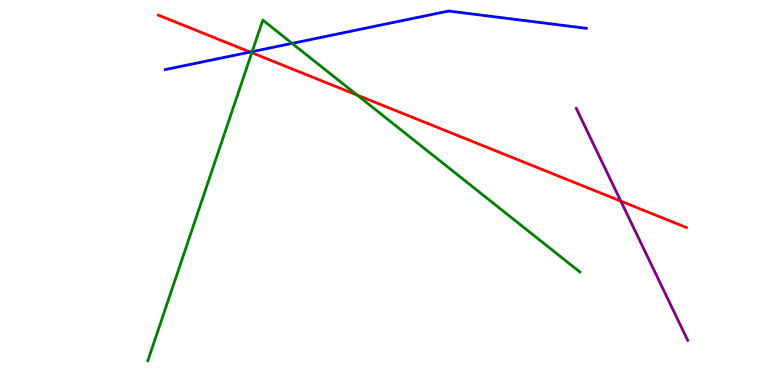[{'lines': ['blue', 'red'], 'intersections': [{'x': 3.23, 'y': 8.65}]}, {'lines': ['green', 'red'], 'intersections': [{'x': 3.25, 'y': 8.63}, {'x': 4.61, 'y': 7.53}]}, {'lines': ['purple', 'red'], 'intersections': [{'x': 8.01, 'y': 4.78}]}, {'lines': ['blue', 'green'], 'intersections': [{'x': 3.25, 'y': 8.66}, {'x': 3.77, 'y': 8.87}]}, {'lines': ['blue', 'purple'], 'intersections': []}, {'lines': ['green', 'purple'], 'intersections': []}]